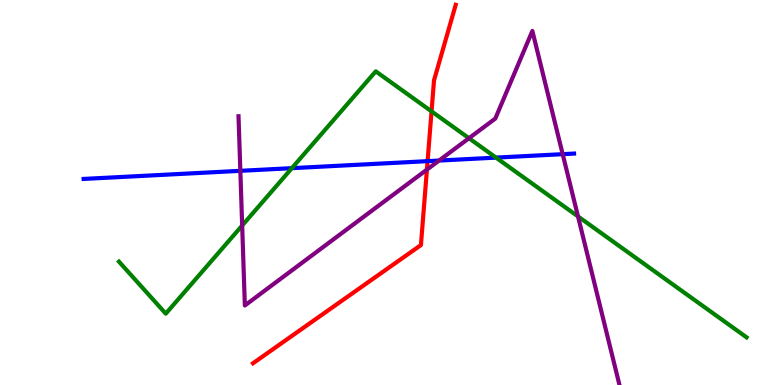[{'lines': ['blue', 'red'], 'intersections': [{'x': 5.52, 'y': 5.81}]}, {'lines': ['green', 'red'], 'intersections': [{'x': 5.57, 'y': 7.11}]}, {'lines': ['purple', 'red'], 'intersections': [{'x': 5.51, 'y': 5.59}]}, {'lines': ['blue', 'green'], 'intersections': [{'x': 3.77, 'y': 5.63}, {'x': 6.4, 'y': 5.91}]}, {'lines': ['blue', 'purple'], 'intersections': [{'x': 3.1, 'y': 5.56}, {'x': 5.67, 'y': 5.83}, {'x': 7.26, 'y': 6.0}]}, {'lines': ['green', 'purple'], 'intersections': [{'x': 3.12, 'y': 4.14}, {'x': 6.05, 'y': 6.41}, {'x': 7.46, 'y': 4.38}]}]